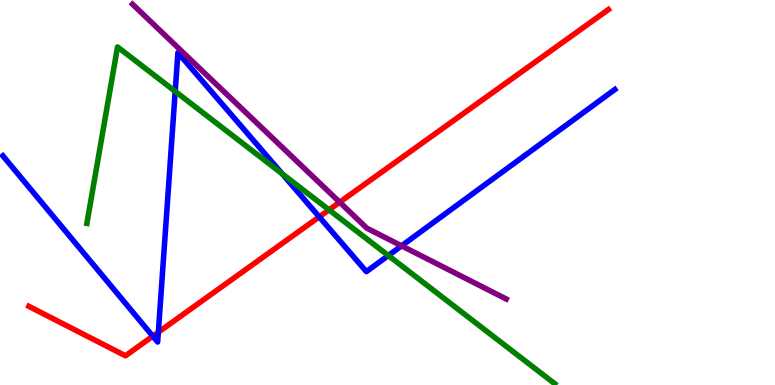[{'lines': ['blue', 'red'], 'intersections': [{'x': 1.97, 'y': 1.27}, {'x': 2.04, 'y': 1.37}, {'x': 4.12, 'y': 4.37}]}, {'lines': ['green', 'red'], 'intersections': [{'x': 4.25, 'y': 4.55}]}, {'lines': ['purple', 'red'], 'intersections': [{'x': 4.38, 'y': 4.75}]}, {'lines': ['blue', 'green'], 'intersections': [{'x': 2.26, 'y': 7.63}, {'x': 3.64, 'y': 5.49}, {'x': 5.01, 'y': 3.36}]}, {'lines': ['blue', 'purple'], 'intersections': [{'x': 5.18, 'y': 3.61}]}, {'lines': ['green', 'purple'], 'intersections': []}]